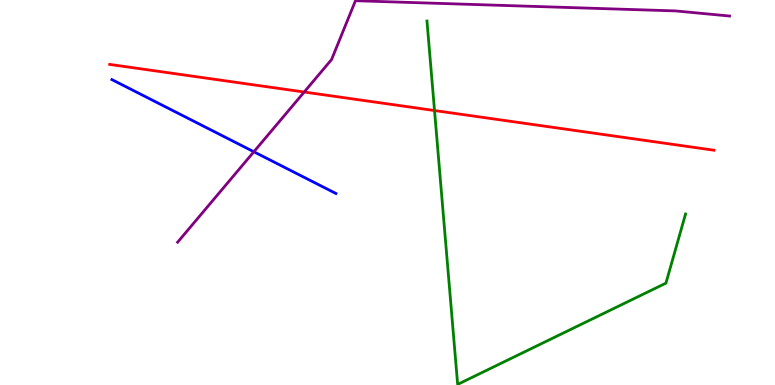[{'lines': ['blue', 'red'], 'intersections': []}, {'lines': ['green', 'red'], 'intersections': [{'x': 5.61, 'y': 7.13}]}, {'lines': ['purple', 'red'], 'intersections': [{'x': 3.93, 'y': 7.61}]}, {'lines': ['blue', 'green'], 'intersections': []}, {'lines': ['blue', 'purple'], 'intersections': [{'x': 3.28, 'y': 6.06}]}, {'lines': ['green', 'purple'], 'intersections': []}]